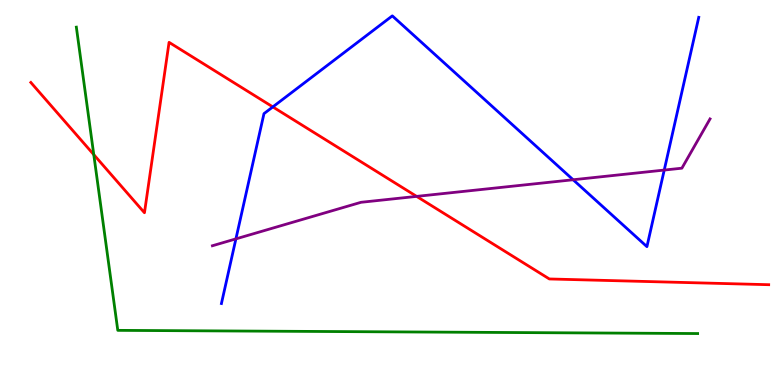[{'lines': ['blue', 'red'], 'intersections': [{'x': 3.52, 'y': 7.22}]}, {'lines': ['green', 'red'], 'intersections': [{'x': 1.21, 'y': 5.98}]}, {'lines': ['purple', 'red'], 'intersections': [{'x': 5.38, 'y': 4.9}]}, {'lines': ['blue', 'green'], 'intersections': []}, {'lines': ['blue', 'purple'], 'intersections': [{'x': 3.04, 'y': 3.8}, {'x': 7.4, 'y': 5.33}, {'x': 8.57, 'y': 5.58}]}, {'lines': ['green', 'purple'], 'intersections': []}]